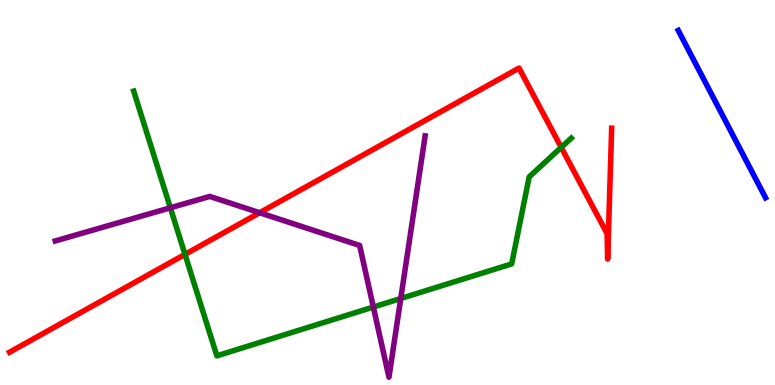[{'lines': ['blue', 'red'], 'intersections': []}, {'lines': ['green', 'red'], 'intersections': [{'x': 2.39, 'y': 3.39}, {'x': 7.24, 'y': 6.17}]}, {'lines': ['purple', 'red'], 'intersections': [{'x': 3.35, 'y': 4.47}]}, {'lines': ['blue', 'green'], 'intersections': []}, {'lines': ['blue', 'purple'], 'intersections': []}, {'lines': ['green', 'purple'], 'intersections': [{'x': 2.2, 'y': 4.6}, {'x': 4.82, 'y': 2.02}, {'x': 5.17, 'y': 2.25}]}]